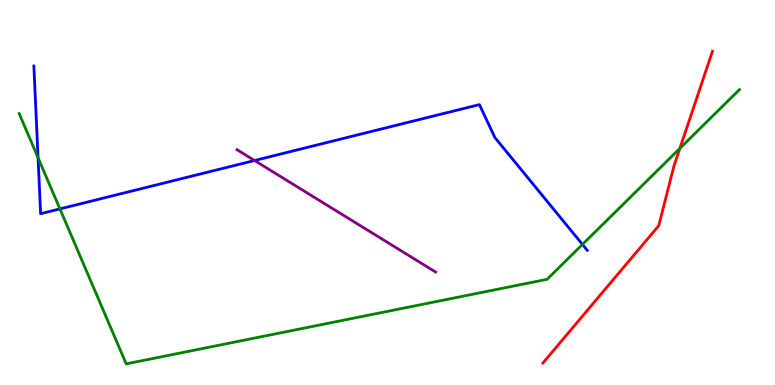[{'lines': ['blue', 'red'], 'intersections': []}, {'lines': ['green', 'red'], 'intersections': [{'x': 8.77, 'y': 6.15}]}, {'lines': ['purple', 'red'], 'intersections': []}, {'lines': ['blue', 'green'], 'intersections': [{'x': 0.491, 'y': 5.9}, {'x': 0.773, 'y': 4.57}, {'x': 7.52, 'y': 3.65}]}, {'lines': ['blue', 'purple'], 'intersections': [{'x': 3.28, 'y': 5.83}]}, {'lines': ['green', 'purple'], 'intersections': []}]